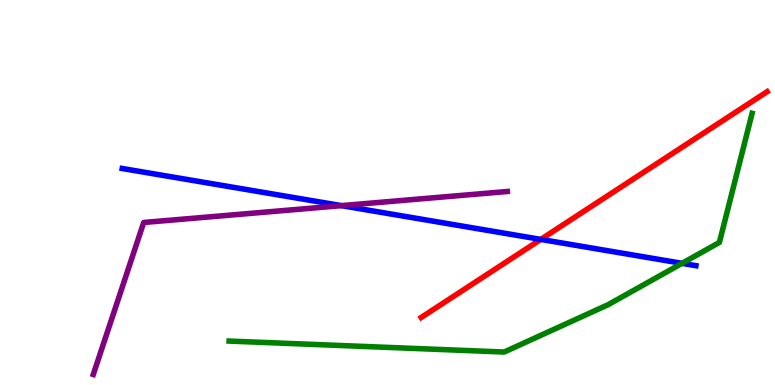[{'lines': ['blue', 'red'], 'intersections': [{'x': 6.98, 'y': 3.78}]}, {'lines': ['green', 'red'], 'intersections': []}, {'lines': ['purple', 'red'], 'intersections': []}, {'lines': ['blue', 'green'], 'intersections': [{'x': 8.8, 'y': 3.16}]}, {'lines': ['blue', 'purple'], 'intersections': [{'x': 4.41, 'y': 4.66}]}, {'lines': ['green', 'purple'], 'intersections': []}]